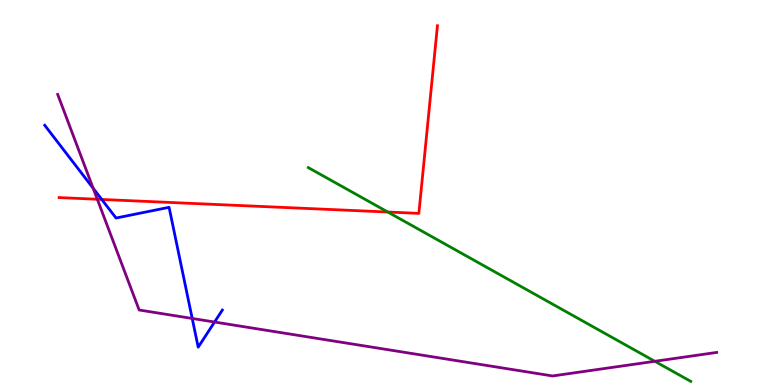[{'lines': ['blue', 'red'], 'intersections': [{'x': 1.31, 'y': 4.82}]}, {'lines': ['green', 'red'], 'intersections': [{'x': 5.0, 'y': 4.49}]}, {'lines': ['purple', 'red'], 'intersections': [{'x': 1.26, 'y': 4.82}]}, {'lines': ['blue', 'green'], 'intersections': []}, {'lines': ['blue', 'purple'], 'intersections': [{'x': 1.2, 'y': 5.11}, {'x': 2.48, 'y': 1.73}, {'x': 2.77, 'y': 1.64}]}, {'lines': ['green', 'purple'], 'intersections': [{'x': 8.45, 'y': 0.616}]}]